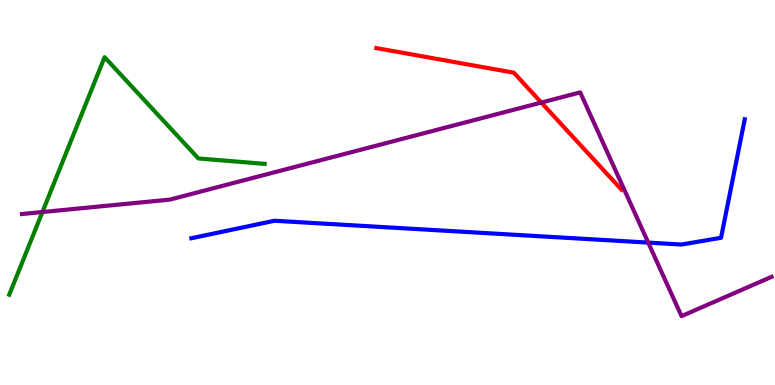[{'lines': ['blue', 'red'], 'intersections': []}, {'lines': ['green', 'red'], 'intersections': []}, {'lines': ['purple', 'red'], 'intersections': [{'x': 6.98, 'y': 7.34}]}, {'lines': ['blue', 'green'], 'intersections': []}, {'lines': ['blue', 'purple'], 'intersections': [{'x': 8.36, 'y': 3.7}]}, {'lines': ['green', 'purple'], 'intersections': [{'x': 0.547, 'y': 4.49}]}]